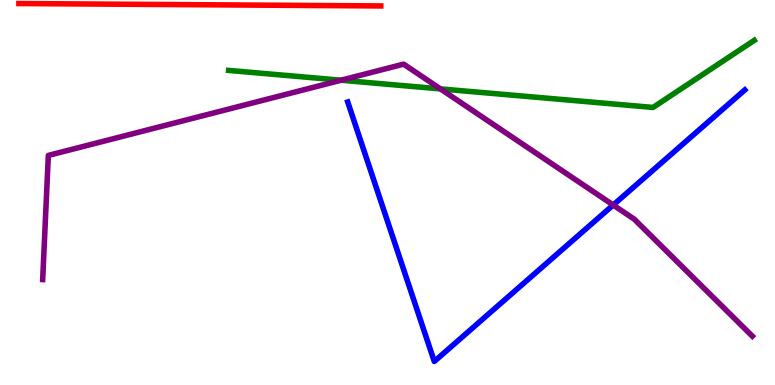[{'lines': ['blue', 'red'], 'intersections': []}, {'lines': ['green', 'red'], 'intersections': []}, {'lines': ['purple', 'red'], 'intersections': []}, {'lines': ['blue', 'green'], 'intersections': []}, {'lines': ['blue', 'purple'], 'intersections': [{'x': 7.91, 'y': 4.67}]}, {'lines': ['green', 'purple'], 'intersections': [{'x': 4.4, 'y': 7.92}, {'x': 5.68, 'y': 7.69}]}]